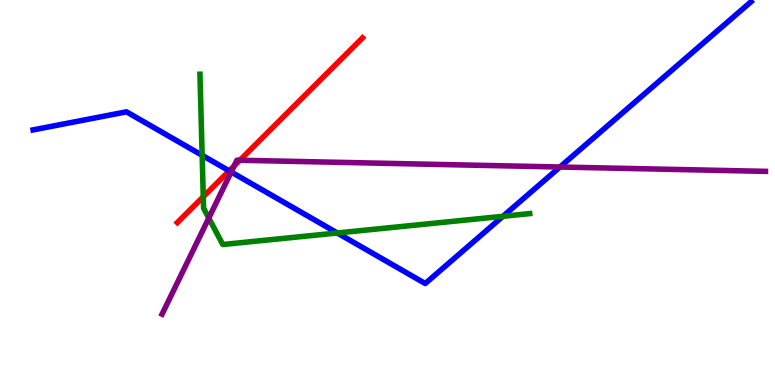[{'lines': ['blue', 'red'], 'intersections': [{'x': 2.96, 'y': 5.56}]}, {'lines': ['green', 'red'], 'intersections': [{'x': 2.62, 'y': 4.89}]}, {'lines': ['purple', 'red'], 'intersections': [{'x': 3.02, 'y': 5.69}, {'x': 3.09, 'y': 5.84}]}, {'lines': ['blue', 'green'], 'intersections': [{'x': 2.61, 'y': 5.97}, {'x': 4.35, 'y': 3.95}, {'x': 6.49, 'y': 4.38}]}, {'lines': ['blue', 'purple'], 'intersections': [{'x': 2.98, 'y': 5.53}, {'x': 7.23, 'y': 5.66}]}, {'lines': ['green', 'purple'], 'intersections': [{'x': 2.69, 'y': 4.34}]}]